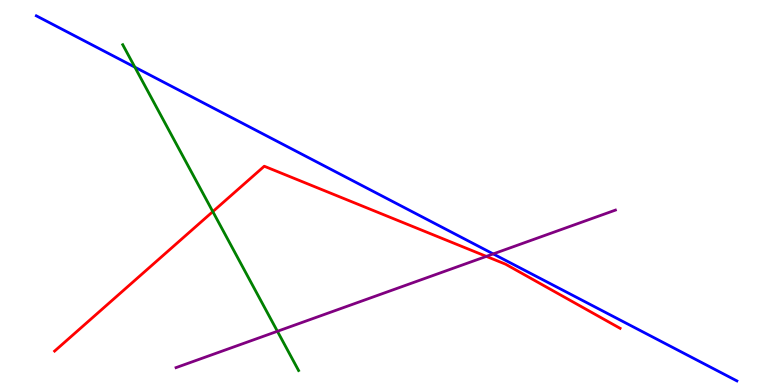[{'lines': ['blue', 'red'], 'intersections': []}, {'lines': ['green', 'red'], 'intersections': [{'x': 2.75, 'y': 4.5}]}, {'lines': ['purple', 'red'], 'intersections': [{'x': 6.28, 'y': 3.34}]}, {'lines': ['blue', 'green'], 'intersections': [{'x': 1.74, 'y': 8.26}]}, {'lines': ['blue', 'purple'], 'intersections': [{'x': 6.36, 'y': 3.4}]}, {'lines': ['green', 'purple'], 'intersections': [{'x': 3.58, 'y': 1.4}]}]